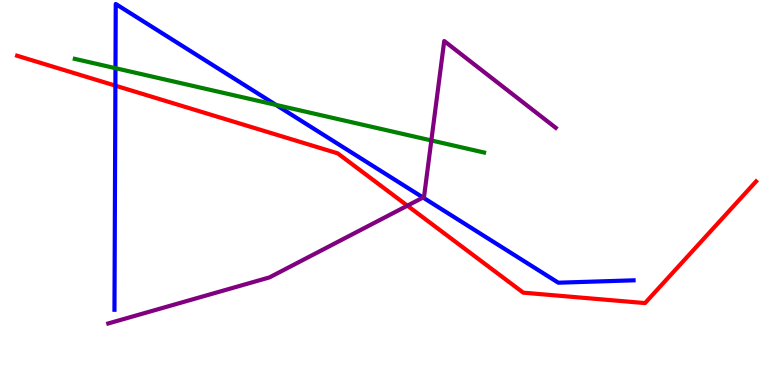[{'lines': ['blue', 'red'], 'intersections': [{'x': 1.49, 'y': 7.77}]}, {'lines': ['green', 'red'], 'intersections': []}, {'lines': ['purple', 'red'], 'intersections': [{'x': 5.26, 'y': 4.66}]}, {'lines': ['blue', 'green'], 'intersections': [{'x': 1.49, 'y': 8.23}, {'x': 3.56, 'y': 7.28}]}, {'lines': ['blue', 'purple'], 'intersections': [{'x': 5.46, 'y': 4.87}]}, {'lines': ['green', 'purple'], 'intersections': [{'x': 5.57, 'y': 6.35}]}]